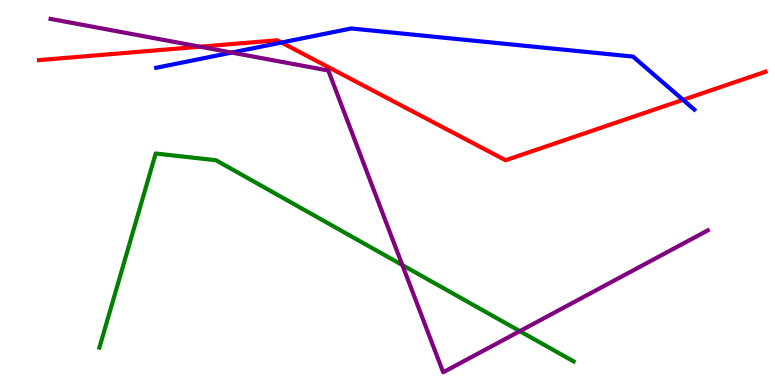[{'lines': ['blue', 'red'], 'intersections': [{'x': 3.63, 'y': 8.9}, {'x': 8.81, 'y': 7.41}]}, {'lines': ['green', 'red'], 'intersections': []}, {'lines': ['purple', 'red'], 'intersections': [{'x': 2.58, 'y': 8.79}]}, {'lines': ['blue', 'green'], 'intersections': []}, {'lines': ['blue', 'purple'], 'intersections': [{'x': 2.99, 'y': 8.63}]}, {'lines': ['green', 'purple'], 'intersections': [{'x': 5.19, 'y': 3.11}, {'x': 6.71, 'y': 1.4}]}]